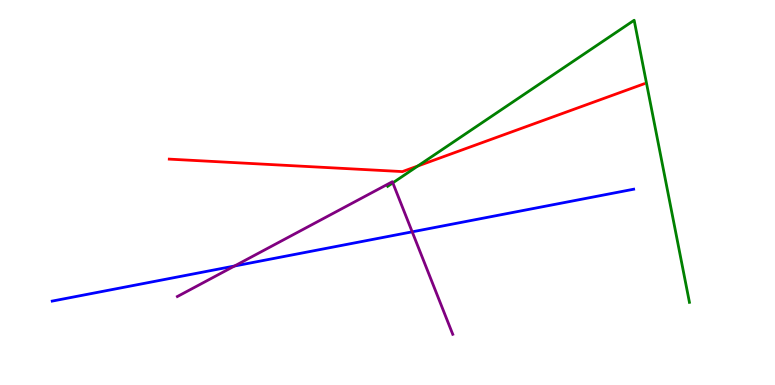[{'lines': ['blue', 'red'], 'intersections': []}, {'lines': ['green', 'red'], 'intersections': [{'x': 5.39, 'y': 5.69}]}, {'lines': ['purple', 'red'], 'intersections': []}, {'lines': ['blue', 'green'], 'intersections': []}, {'lines': ['blue', 'purple'], 'intersections': [{'x': 3.03, 'y': 3.09}, {'x': 5.32, 'y': 3.98}]}, {'lines': ['green', 'purple'], 'intersections': [{'x': 5.07, 'y': 5.25}]}]